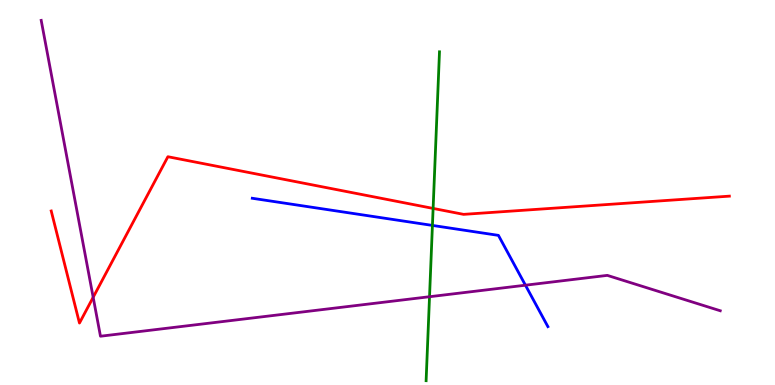[{'lines': ['blue', 'red'], 'intersections': []}, {'lines': ['green', 'red'], 'intersections': [{'x': 5.59, 'y': 4.59}]}, {'lines': ['purple', 'red'], 'intersections': [{'x': 1.2, 'y': 2.28}]}, {'lines': ['blue', 'green'], 'intersections': [{'x': 5.58, 'y': 4.14}]}, {'lines': ['blue', 'purple'], 'intersections': [{'x': 6.78, 'y': 2.59}]}, {'lines': ['green', 'purple'], 'intersections': [{'x': 5.54, 'y': 2.29}]}]